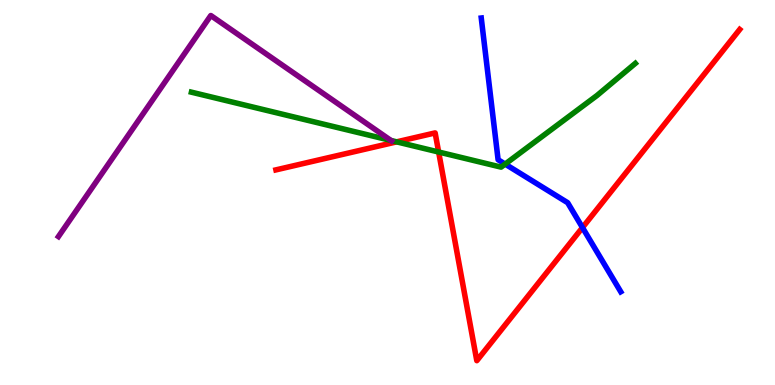[{'lines': ['blue', 'red'], 'intersections': [{'x': 7.52, 'y': 4.09}]}, {'lines': ['green', 'red'], 'intersections': [{'x': 5.12, 'y': 6.32}, {'x': 5.66, 'y': 6.05}]}, {'lines': ['purple', 'red'], 'intersections': []}, {'lines': ['blue', 'green'], 'intersections': [{'x': 6.52, 'y': 5.74}]}, {'lines': ['blue', 'purple'], 'intersections': []}, {'lines': ['green', 'purple'], 'intersections': [{'x': 5.04, 'y': 6.35}]}]